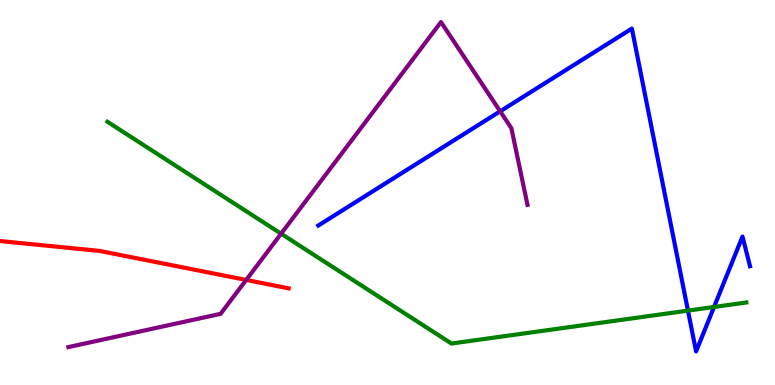[{'lines': ['blue', 'red'], 'intersections': []}, {'lines': ['green', 'red'], 'intersections': []}, {'lines': ['purple', 'red'], 'intersections': [{'x': 3.18, 'y': 2.73}]}, {'lines': ['blue', 'green'], 'intersections': [{'x': 8.88, 'y': 1.93}, {'x': 9.21, 'y': 2.03}]}, {'lines': ['blue', 'purple'], 'intersections': [{'x': 6.45, 'y': 7.11}]}, {'lines': ['green', 'purple'], 'intersections': [{'x': 3.63, 'y': 3.93}]}]